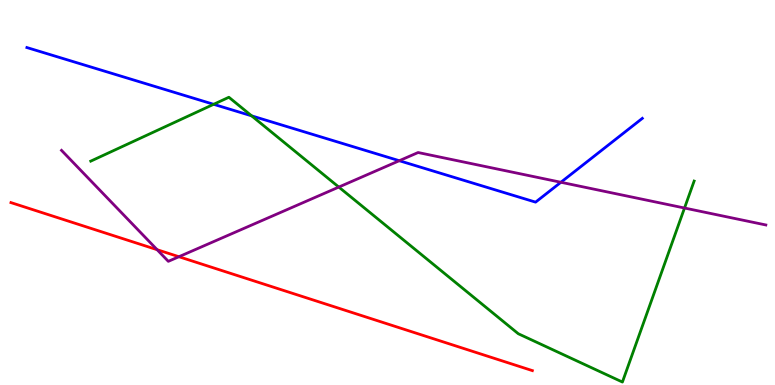[{'lines': ['blue', 'red'], 'intersections': []}, {'lines': ['green', 'red'], 'intersections': []}, {'lines': ['purple', 'red'], 'intersections': [{'x': 2.03, 'y': 3.51}, {'x': 2.31, 'y': 3.33}]}, {'lines': ['blue', 'green'], 'intersections': [{'x': 2.76, 'y': 7.29}, {'x': 3.25, 'y': 6.99}]}, {'lines': ['blue', 'purple'], 'intersections': [{'x': 5.15, 'y': 5.83}, {'x': 7.24, 'y': 5.27}]}, {'lines': ['green', 'purple'], 'intersections': [{'x': 4.37, 'y': 5.14}, {'x': 8.83, 'y': 4.6}]}]